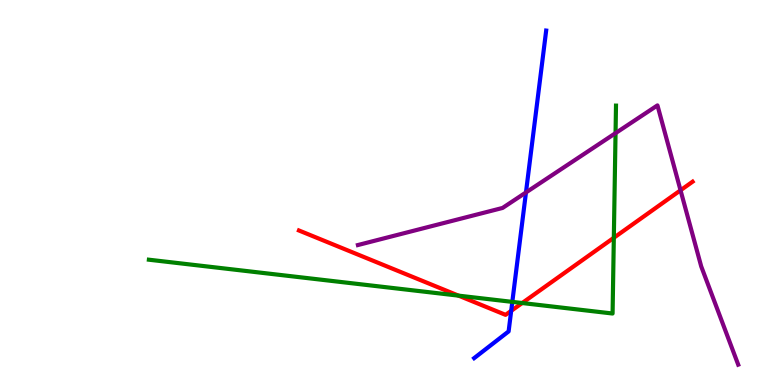[{'lines': ['blue', 'red'], 'intersections': [{'x': 6.6, 'y': 1.93}]}, {'lines': ['green', 'red'], 'intersections': [{'x': 5.92, 'y': 2.32}, {'x': 6.74, 'y': 2.13}, {'x': 7.92, 'y': 3.82}]}, {'lines': ['purple', 'red'], 'intersections': [{'x': 8.78, 'y': 5.06}]}, {'lines': ['blue', 'green'], 'intersections': [{'x': 6.61, 'y': 2.16}]}, {'lines': ['blue', 'purple'], 'intersections': [{'x': 6.79, 'y': 5.0}]}, {'lines': ['green', 'purple'], 'intersections': [{'x': 7.94, 'y': 6.54}]}]